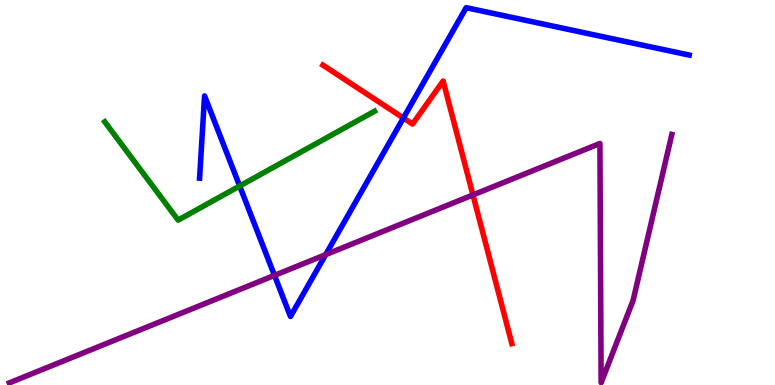[{'lines': ['blue', 'red'], 'intersections': [{'x': 5.21, 'y': 6.93}]}, {'lines': ['green', 'red'], 'intersections': []}, {'lines': ['purple', 'red'], 'intersections': [{'x': 6.1, 'y': 4.94}]}, {'lines': ['blue', 'green'], 'intersections': [{'x': 3.09, 'y': 5.17}]}, {'lines': ['blue', 'purple'], 'intersections': [{'x': 3.54, 'y': 2.85}, {'x': 4.2, 'y': 3.39}]}, {'lines': ['green', 'purple'], 'intersections': []}]